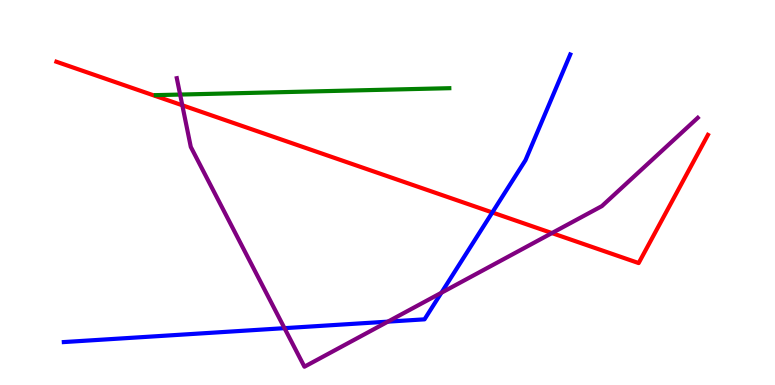[{'lines': ['blue', 'red'], 'intersections': [{'x': 6.35, 'y': 4.48}]}, {'lines': ['green', 'red'], 'intersections': []}, {'lines': ['purple', 'red'], 'intersections': [{'x': 2.35, 'y': 7.27}, {'x': 7.12, 'y': 3.95}]}, {'lines': ['blue', 'green'], 'intersections': []}, {'lines': ['blue', 'purple'], 'intersections': [{'x': 3.67, 'y': 1.48}, {'x': 5.01, 'y': 1.65}, {'x': 5.7, 'y': 2.4}]}, {'lines': ['green', 'purple'], 'intersections': [{'x': 2.32, 'y': 7.54}]}]